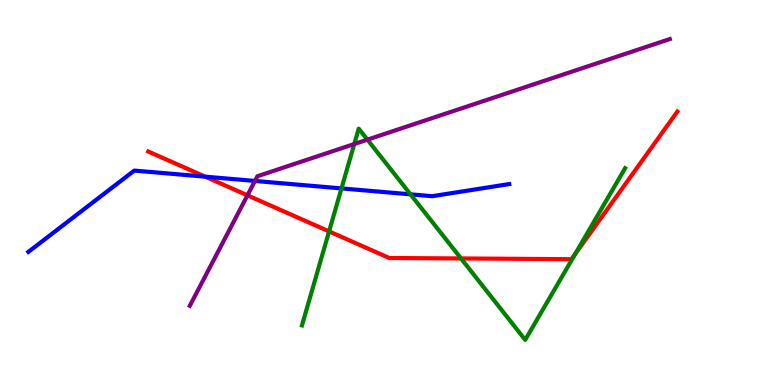[{'lines': ['blue', 'red'], 'intersections': [{'x': 2.65, 'y': 5.41}]}, {'lines': ['green', 'red'], 'intersections': [{'x': 4.25, 'y': 3.99}, {'x': 5.95, 'y': 3.29}, {'x': 7.42, 'y': 3.4}]}, {'lines': ['purple', 'red'], 'intersections': [{'x': 3.19, 'y': 4.93}]}, {'lines': ['blue', 'green'], 'intersections': [{'x': 4.41, 'y': 5.11}, {'x': 5.3, 'y': 4.95}]}, {'lines': ['blue', 'purple'], 'intersections': [{'x': 3.29, 'y': 5.3}]}, {'lines': ['green', 'purple'], 'intersections': [{'x': 4.57, 'y': 6.26}, {'x': 4.74, 'y': 6.37}]}]